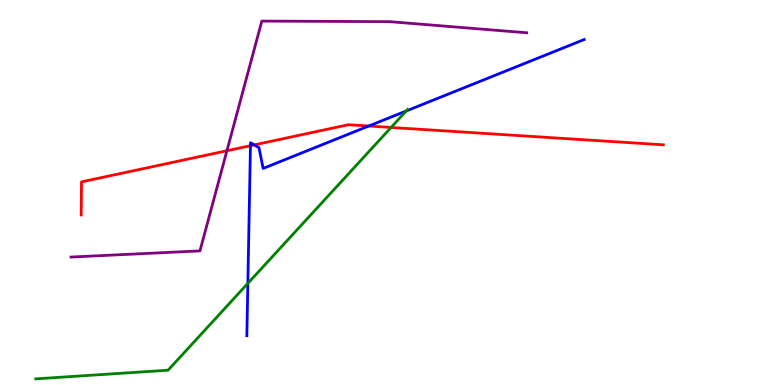[{'lines': ['blue', 'red'], 'intersections': [{'x': 3.23, 'y': 6.22}, {'x': 3.28, 'y': 6.24}, {'x': 4.76, 'y': 6.73}]}, {'lines': ['green', 'red'], 'intersections': [{'x': 5.05, 'y': 6.69}]}, {'lines': ['purple', 'red'], 'intersections': [{'x': 2.93, 'y': 6.08}]}, {'lines': ['blue', 'green'], 'intersections': [{'x': 3.2, 'y': 2.64}, {'x': 5.24, 'y': 7.12}]}, {'lines': ['blue', 'purple'], 'intersections': []}, {'lines': ['green', 'purple'], 'intersections': []}]